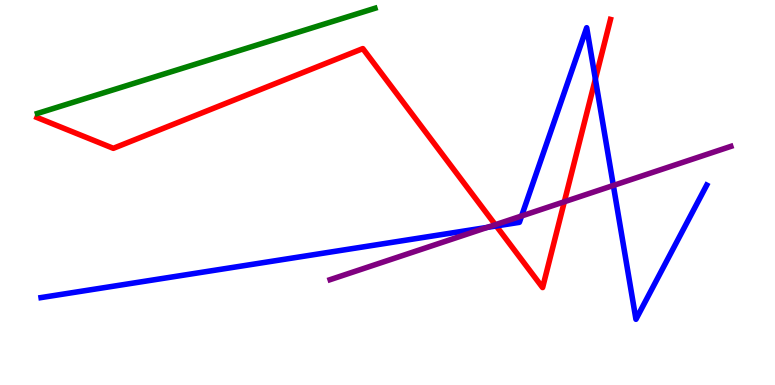[{'lines': ['blue', 'red'], 'intersections': [{'x': 6.4, 'y': 4.13}, {'x': 7.68, 'y': 7.95}]}, {'lines': ['green', 'red'], 'intersections': []}, {'lines': ['purple', 'red'], 'intersections': [{'x': 6.39, 'y': 4.16}, {'x': 7.28, 'y': 4.76}]}, {'lines': ['blue', 'green'], 'intersections': []}, {'lines': ['blue', 'purple'], 'intersections': [{'x': 6.29, 'y': 4.09}, {'x': 6.73, 'y': 4.39}, {'x': 7.91, 'y': 5.18}]}, {'lines': ['green', 'purple'], 'intersections': []}]